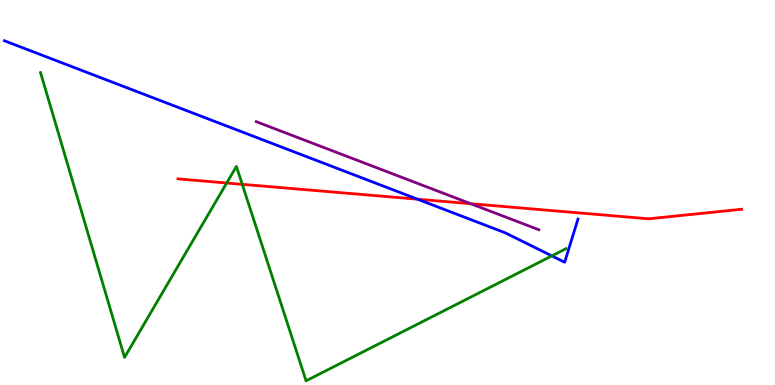[{'lines': ['blue', 'red'], 'intersections': [{'x': 5.39, 'y': 4.83}]}, {'lines': ['green', 'red'], 'intersections': [{'x': 2.93, 'y': 5.25}, {'x': 3.13, 'y': 5.21}]}, {'lines': ['purple', 'red'], 'intersections': [{'x': 6.07, 'y': 4.71}]}, {'lines': ['blue', 'green'], 'intersections': [{'x': 7.12, 'y': 3.35}]}, {'lines': ['blue', 'purple'], 'intersections': []}, {'lines': ['green', 'purple'], 'intersections': []}]